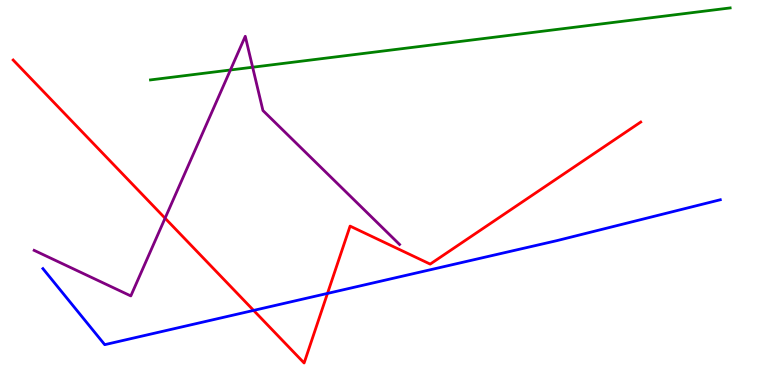[{'lines': ['blue', 'red'], 'intersections': [{'x': 3.27, 'y': 1.94}, {'x': 4.23, 'y': 2.38}]}, {'lines': ['green', 'red'], 'intersections': []}, {'lines': ['purple', 'red'], 'intersections': [{'x': 2.13, 'y': 4.33}]}, {'lines': ['blue', 'green'], 'intersections': []}, {'lines': ['blue', 'purple'], 'intersections': []}, {'lines': ['green', 'purple'], 'intersections': [{'x': 2.97, 'y': 8.18}, {'x': 3.26, 'y': 8.25}]}]